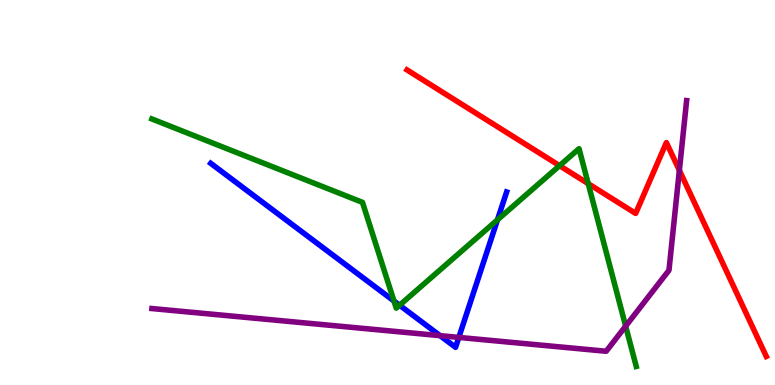[{'lines': ['blue', 'red'], 'intersections': []}, {'lines': ['green', 'red'], 'intersections': [{'x': 7.22, 'y': 5.7}, {'x': 7.59, 'y': 5.23}]}, {'lines': ['purple', 'red'], 'intersections': [{'x': 8.77, 'y': 5.58}]}, {'lines': ['blue', 'green'], 'intersections': [{'x': 5.08, 'y': 2.18}, {'x': 5.16, 'y': 2.07}, {'x': 6.42, 'y': 4.29}]}, {'lines': ['blue', 'purple'], 'intersections': [{'x': 5.68, 'y': 1.28}, {'x': 5.92, 'y': 1.24}]}, {'lines': ['green', 'purple'], 'intersections': [{'x': 8.07, 'y': 1.53}]}]